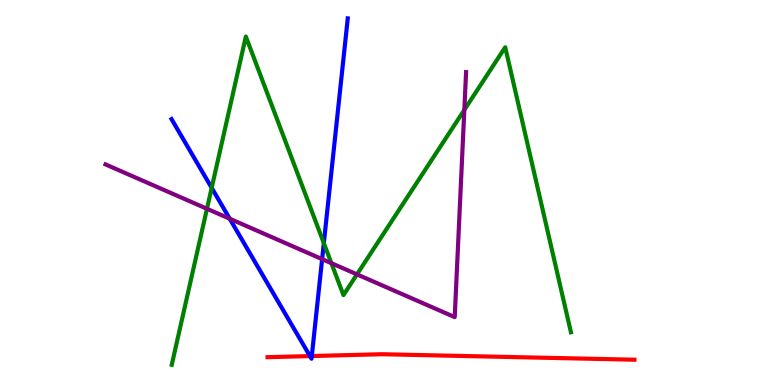[{'lines': ['blue', 'red'], 'intersections': [{'x': 4.0, 'y': 0.751}, {'x': 4.02, 'y': 0.752}]}, {'lines': ['green', 'red'], 'intersections': []}, {'lines': ['purple', 'red'], 'intersections': []}, {'lines': ['blue', 'green'], 'intersections': [{'x': 2.73, 'y': 5.12}, {'x': 4.18, 'y': 3.68}]}, {'lines': ['blue', 'purple'], 'intersections': [{'x': 2.96, 'y': 4.32}, {'x': 4.16, 'y': 3.27}]}, {'lines': ['green', 'purple'], 'intersections': [{'x': 2.67, 'y': 4.58}, {'x': 4.28, 'y': 3.16}, {'x': 4.61, 'y': 2.87}, {'x': 5.99, 'y': 7.15}]}]